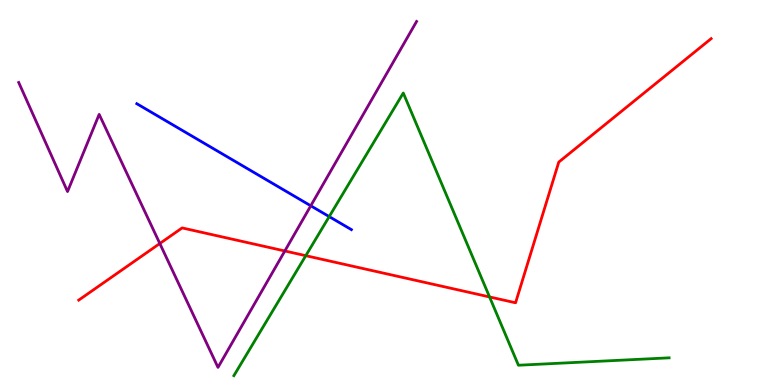[{'lines': ['blue', 'red'], 'intersections': []}, {'lines': ['green', 'red'], 'intersections': [{'x': 3.95, 'y': 3.36}, {'x': 6.32, 'y': 2.29}]}, {'lines': ['purple', 'red'], 'intersections': [{'x': 2.06, 'y': 3.68}, {'x': 3.68, 'y': 3.48}]}, {'lines': ['blue', 'green'], 'intersections': [{'x': 4.25, 'y': 4.37}]}, {'lines': ['blue', 'purple'], 'intersections': [{'x': 4.01, 'y': 4.65}]}, {'lines': ['green', 'purple'], 'intersections': []}]